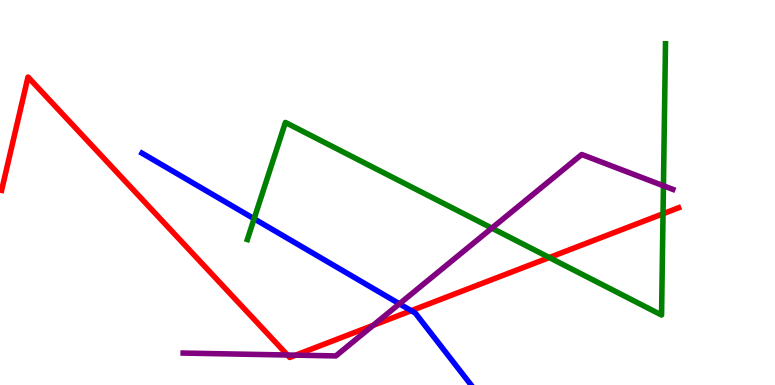[{'lines': ['blue', 'red'], 'intersections': [{'x': 5.31, 'y': 1.93}]}, {'lines': ['green', 'red'], 'intersections': [{'x': 7.09, 'y': 3.31}, {'x': 8.56, 'y': 4.45}]}, {'lines': ['purple', 'red'], 'intersections': [{'x': 3.71, 'y': 0.779}, {'x': 3.82, 'y': 0.775}, {'x': 4.81, 'y': 1.55}]}, {'lines': ['blue', 'green'], 'intersections': [{'x': 3.28, 'y': 4.32}]}, {'lines': ['blue', 'purple'], 'intersections': [{'x': 5.15, 'y': 2.11}]}, {'lines': ['green', 'purple'], 'intersections': [{'x': 6.35, 'y': 4.07}, {'x': 8.56, 'y': 5.17}]}]